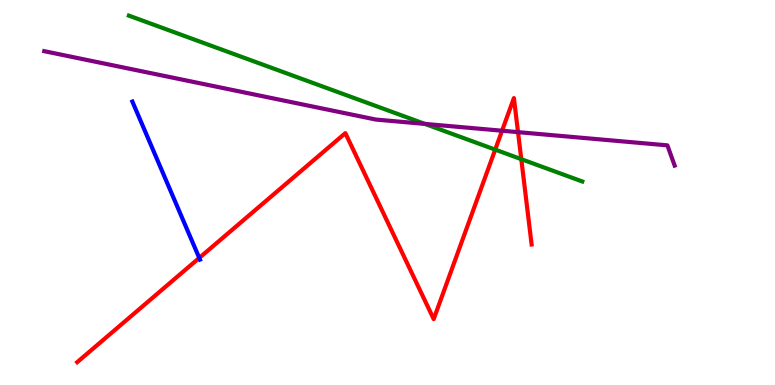[{'lines': ['blue', 'red'], 'intersections': [{'x': 2.57, 'y': 3.3}]}, {'lines': ['green', 'red'], 'intersections': [{'x': 6.39, 'y': 6.11}, {'x': 6.73, 'y': 5.87}]}, {'lines': ['purple', 'red'], 'intersections': [{'x': 6.48, 'y': 6.6}, {'x': 6.68, 'y': 6.57}]}, {'lines': ['blue', 'green'], 'intersections': []}, {'lines': ['blue', 'purple'], 'intersections': []}, {'lines': ['green', 'purple'], 'intersections': [{'x': 5.48, 'y': 6.78}]}]